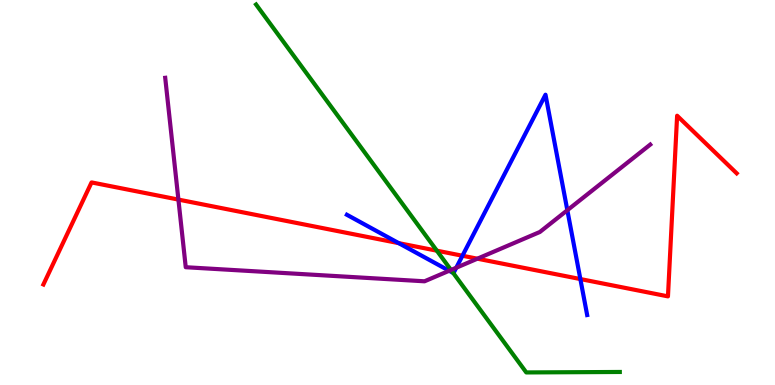[{'lines': ['blue', 'red'], 'intersections': [{'x': 5.14, 'y': 3.68}, {'x': 5.97, 'y': 3.36}, {'x': 7.49, 'y': 2.75}]}, {'lines': ['green', 'red'], 'intersections': [{'x': 5.64, 'y': 3.49}]}, {'lines': ['purple', 'red'], 'intersections': [{'x': 2.3, 'y': 4.82}, {'x': 6.16, 'y': 3.28}]}, {'lines': ['blue', 'green'], 'intersections': [{'x': 5.85, 'y': 2.91}]}, {'lines': ['blue', 'purple'], 'intersections': [{'x': 5.8, 'y': 2.97}, {'x': 5.89, 'y': 3.05}, {'x': 7.32, 'y': 4.54}]}, {'lines': ['green', 'purple'], 'intersections': [{'x': 5.82, 'y': 2.99}]}]